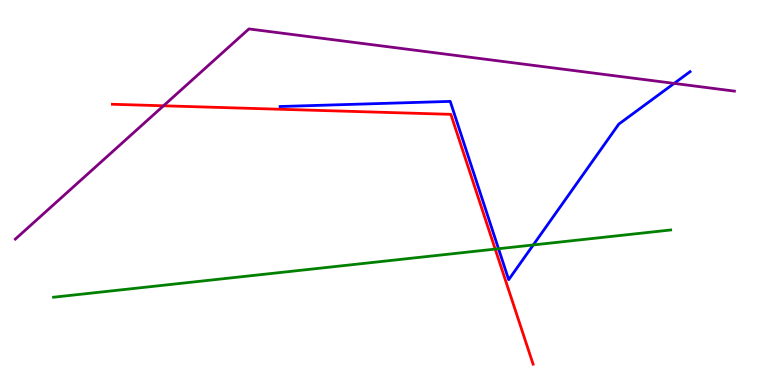[{'lines': ['blue', 'red'], 'intersections': []}, {'lines': ['green', 'red'], 'intersections': [{'x': 6.39, 'y': 3.53}]}, {'lines': ['purple', 'red'], 'intersections': [{'x': 2.11, 'y': 7.25}]}, {'lines': ['blue', 'green'], 'intersections': [{'x': 6.43, 'y': 3.54}, {'x': 6.88, 'y': 3.64}]}, {'lines': ['blue', 'purple'], 'intersections': [{'x': 8.7, 'y': 7.83}]}, {'lines': ['green', 'purple'], 'intersections': []}]